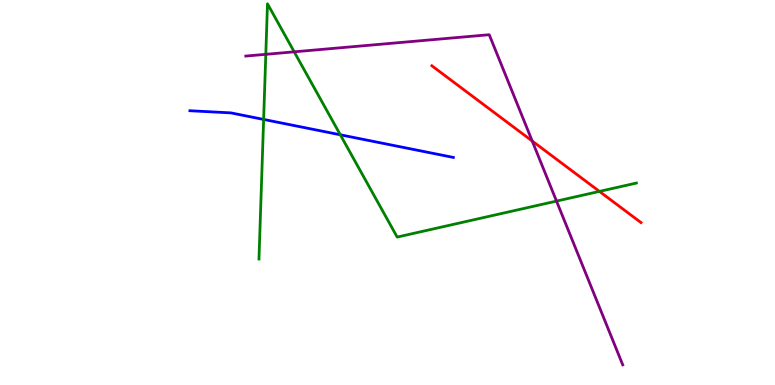[{'lines': ['blue', 'red'], 'intersections': []}, {'lines': ['green', 'red'], 'intersections': [{'x': 7.73, 'y': 5.03}]}, {'lines': ['purple', 'red'], 'intersections': [{'x': 6.87, 'y': 6.34}]}, {'lines': ['blue', 'green'], 'intersections': [{'x': 3.4, 'y': 6.9}, {'x': 4.39, 'y': 6.5}]}, {'lines': ['blue', 'purple'], 'intersections': []}, {'lines': ['green', 'purple'], 'intersections': [{'x': 3.43, 'y': 8.59}, {'x': 3.8, 'y': 8.65}, {'x': 7.18, 'y': 4.78}]}]